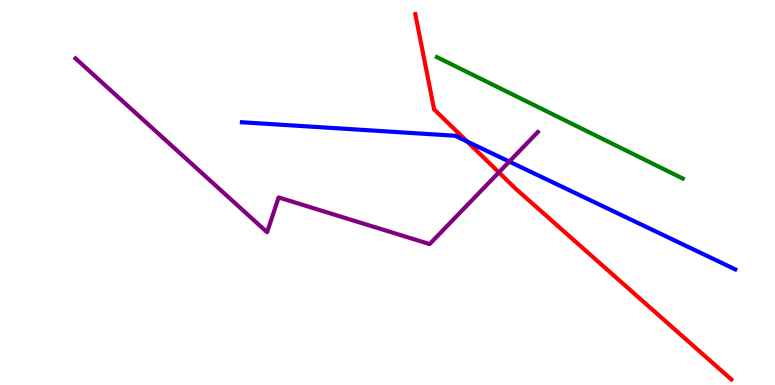[{'lines': ['blue', 'red'], 'intersections': [{'x': 6.03, 'y': 6.33}]}, {'lines': ['green', 'red'], 'intersections': []}, {'lines': ['purple', 'red'], 'intersections': [{'x': 6.44, 'y': 5.52}]}, {'lines': ['blue', 'green'], 'intersections': []}, {'lines': ['blue', 'purple'], 'intersections': [{'x': 6.57, 'y': 5.8}]}, {'lines': ['green', 'purple'], 'intersections': []}]